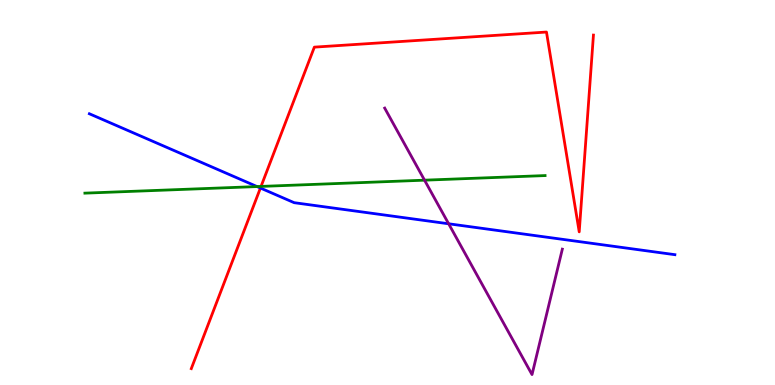[{'lines': ['blue', 'red'], 'intersections': [{'x': 3.36, 'y': 5.12}]}, {'lines': ['green', 'red'], 'intersections': [{'x': 3.37, 'y': 5.16}]}, {'lines': ['purple', 'red'], 'intersections': []}, {'lines': ['blue', 'green'], 'intersections': [{'x': 3.32, 'y': 5.15}]}, {'lines': ['blue', 'purple'], 'intersections': [{'x': 5.79, 'y': 4.19}]}, {'lines': ['green', 'purple'], 'intersections': [{'x': 5.48, 'y': 5.32}]}]